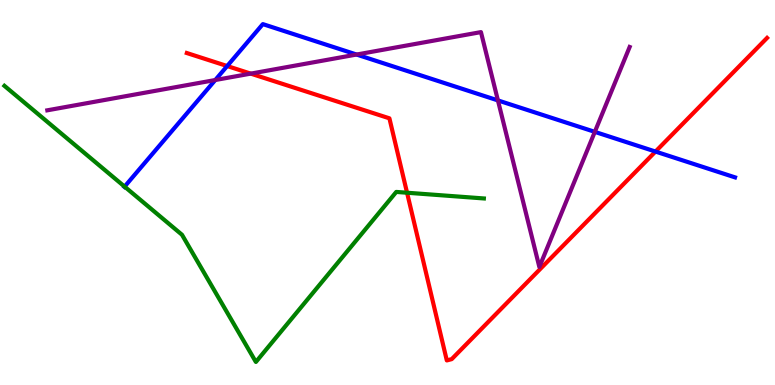[{'lines': ['blue', 'red'], 'intersections': [{'x': 2.93, 'y': 8.28}, {'x': 8.46, 'y': 6.06}]}, {'lines': ['green', 'red'], 'intersections': [{'x': 5.25, 'y': 4.99}]}, {'lines': ['purple', 'red'], 'intersections': [{'x': 3.24, 'y': 8.09}]}, {'lines': ['blue', 'green'], 'intersections': [{'x': 1.61, 'y': 5.15}]}, {'lines': ['blue', 'purple'], 'intersections': [{'x': 2.78, 'y': 7.92}, {'x': 4.6, 'y': 8.58}, {'x': 6.42, 'y': 7.39}, {'x': 7.68, 'y': 6.57}]}, {'lines': ['green', 'purple'], 'intersections': []}]